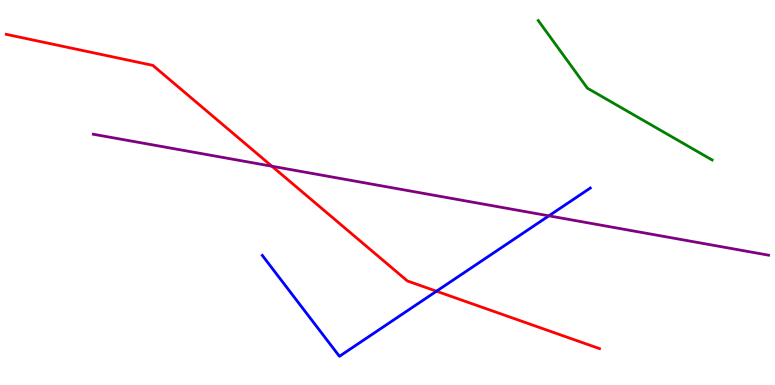[{'lines': ['blue', 'red'], 'intersections': [{'x': 5.63, 'y': 2.44}]}, {'lines': ['green', 'red'], 'intersections': []}, {'lines': ['purple', 'red'], 'intersections': [{'x': 3.51, 'y': 5.68}]}, {'lines': ['blue', 'green'], 'intersections': []}, {'lines': ['blue', 'purple'], 'intersections': [{'x': 7.08, 'y': 4.39}]}, {'lines': ['green', 'purple'], 'intersections': []}]